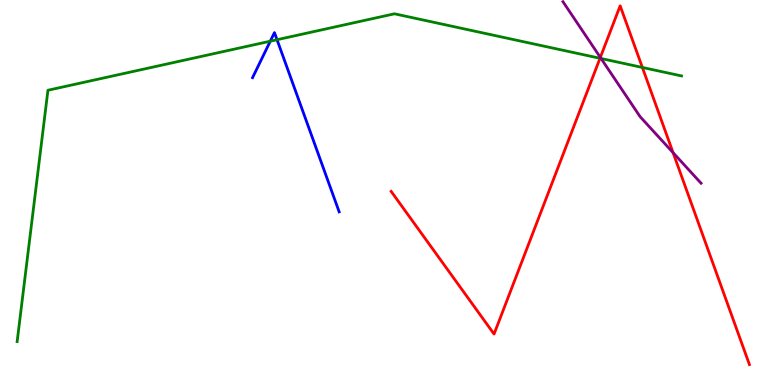[{'lines': ['blue', 'red'], 'intersections': []}, {'lines': ['green', 'red'], 'intersections': [{'x': 7.74, 'y': 8.49}, {'x': 8.29, 'y': 8.25}]}, {'lines': ['purple', 'red'], 'intersections': [{'x': 7.75, 'y': 8.51}, {'x': 8.68, 'y': 6.03}]}, {'lines': ['blue', 'green'], 'intersections': [{'x': 3.49, 'y': 8.93}, {'x': 3.57, 'y': 8.97}]}, {'lines': ['blue', 'purple'], 'intersections': []}, {'lines': ['green', 'purple'], 'intersections': [{'x': 7.76, 'y': 8.48}]}]